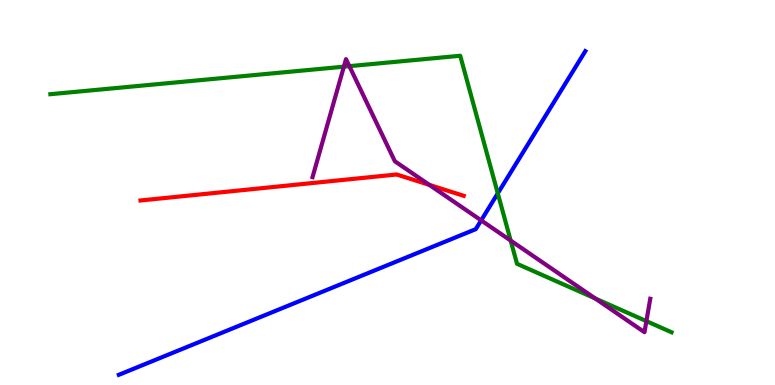[{'lines': ['blue', 'red'], 'intersections': []}, {'lines': ['green', 'red'], 'intersections': []}, {'lines': ['purple', 'red'], 'intersections': [{'x': 5.54, 'y': 5.2}]}, {'lines': ['blue', 'green'], 'intersections': [{'x': 6.42, 'y': 4.98}]}, {'lines': ['blue', 'purple'], 'intersections': [{'x': 6.21, 'y': 4.28}]}, {'lines': ['green', 'purple'], 'intersections': [{'x': 4.44, 'y': 8.27}, {'x': 4.51, 'y': 8.28}, {'x': 6.59, 'y': 3.75}, {'x': 7.68, 'y': 2.25}, {'x': 8.34, 'y': 1.66}]}]